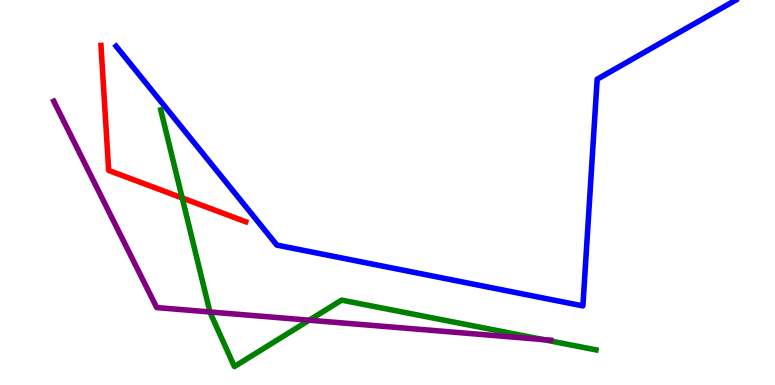[{'lines': ['blue', 'red'], 'intersections': []}, {'lines': ['green', 'red'], 'intersections': [{'x': 2.35, 'y': 4.86}]}, {'lines': ['purple', 'red'], 'intersections': []}, {'lines': ['blue', 'green'], 'intersections': []}, {'lines': ['blue', 'purple'], 'intersections': []}, {'lines': ['green', 'purple'], 'intersections': [{'x': 2.71, 'y': 1.9}, {'x': 3.99, 'y': 1.68}, {'x': 7.01, 'y': 1.18}]}]